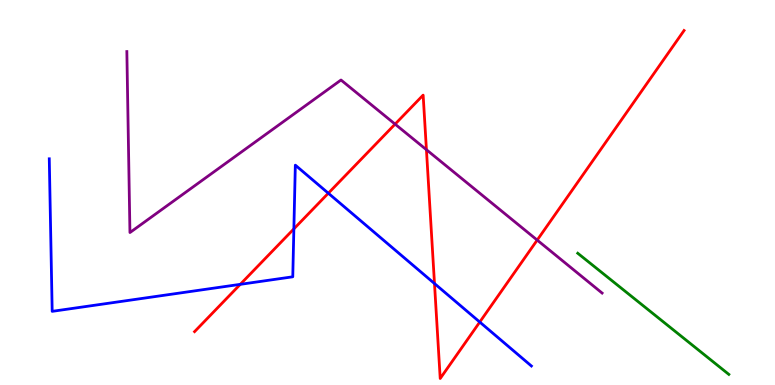[{'lines': ['blue', 'red'], 'intersections': [{'x': 3.1, 'y': 2.61}, {'x': 3.79, 'y': 4.05}, {'x': 4.24, 'y': 4.98}, {'x': 5.61, 'y': 2.64}, {'x': 6.19, 'y': 1.63}]}, {'lines': ['green', 'red'], 'intersections': []}, {'lines': ['purple', 'red'], 'intersections': [{'x': 5.1, 'y': 6.78}, {'x': 5.5, 'y': 6.11}, {'x': 6.93, 'y': 3.76}]}, {'lines': ['blue', 'green'], 'intersections': []}, {'lines': ['blue', 'purple'], 'intersections': []}, {'lines': ['green', 'purple'], 'intersections': []}]